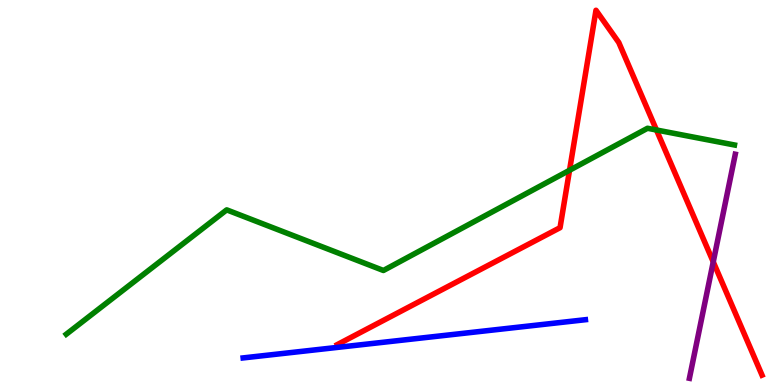[{'lines': ['blue', 'red'], 'intersections': []}, {'lines': ['green', 'red'], 'intersections': [{'x': 7.35, 'y': 5.58}, {'x': 8.47, 'y': 6.62}]}, {'lines': ['purple', 'red'], 'intersections': [{'x': 9.2, 'y': 3.2}]}, {'lines': ['blue', 'green'], 'intersections': []}, {'lines': ['blue', 'purple'], 'intersections': []}, {'lines': ['green', 'purple'], 'intersections': []}]